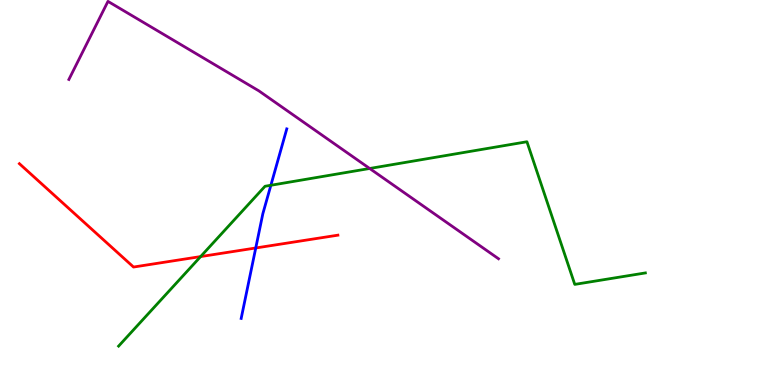[{'lines': ['blue', 'red'], 'intersections': [{'x': 3.3, 'y': 3.56}]}, {'lines': ['green', 'red'], 'intersections': [{'x': 2.59, 'y': 3.34}]}, {'lines': ['purple', 'red'], 'intersections': []}, {'lines': ['blue', 'green'], 'intersections': [{'x': 3.5, 'y': 5.19}]}, {'lines': ['blue', 'purple'], 'intersections': []}, {'lines': ['green', 'purple'], 'intersections': [{'x': 4.77, 'y': 5.62}]}]